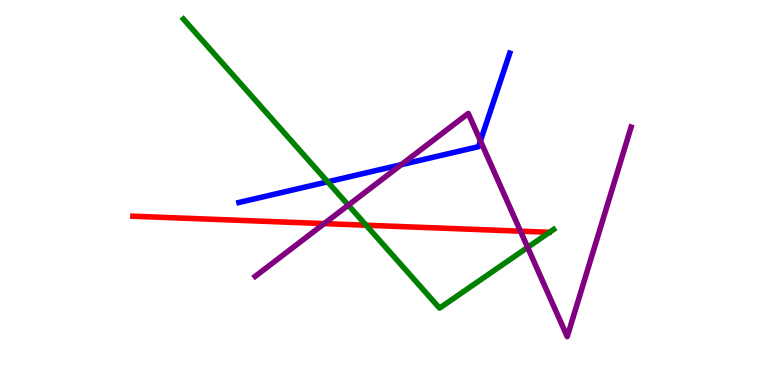[{'lines': ['blue', 'red'], 'intersections': []}, {'lines': ['green', 'red'], 'intersections': [{'x': 4.72, 'y': 4.15}]}, {'lines': ['purple', 'red'], 'intersections': [{'x': 4.18, 'y': 4.19}, {'x': 6.72, 'y': 4.0}]}, {'lines': ['blue', 'green'], 'intersections': [{'x': 4.23, 'y': 5.28}]}, {'lines': ['blue', 'purple'], 'intersections': [{'x': 5.18, 'y': 5.72}, {'x': 6.2, 'y': 6.34}]}, {'lines': ['green', 'purple'], 'intersections': [{'x': 4.49, 'y': 4.67}, {'x': 6.81, 'y': 3.57}]}]